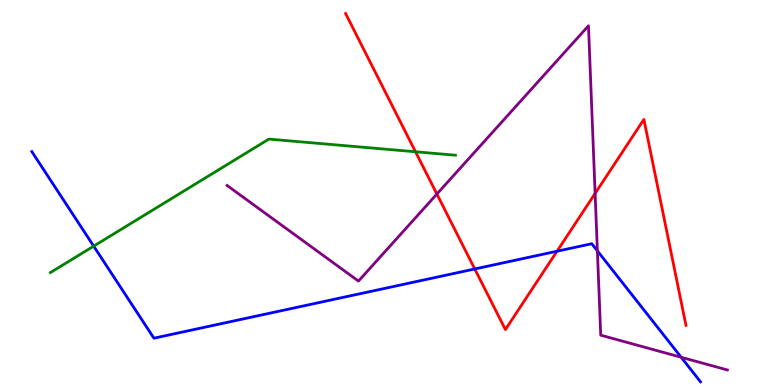[{'lines': ['blue', 'red'], 'intersections': [{'x': 6.13, 'y': 3.01}, {'x': 7.19, 'y': 3.47}]}, {'lines': ['green', 'red'], 'intersections': [{'x': 5.36, 'y': 6.06}]}, {'lines': ['purple', 'red'], 'intersections': [{'x': 5.64, 'y': 4.96}, {'x': 7.68, 'y': 4.98}]}, {'lines': ['blue', 'green'], 'intersections': [{'x': 1.21, 'y': 3.61}]}, {'lines': ['blue', 'purple'], 'intersections': [{'x': 7.71, 'y': 3.48}, {'x': 8.79, 'y': 0.721}]}, {'lines': ['green', 'purple'], 'intersections': []}]